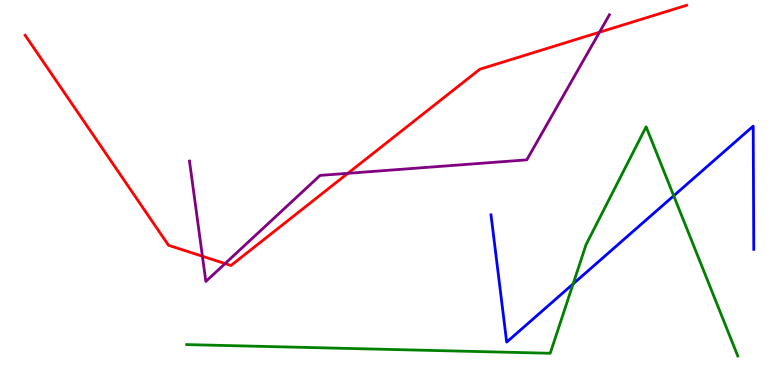[{'lines': ['blue', 'red'], 'intersections': []}, {'lines': ['green', 'red'], 'intersections': []}, {'lines': ['purple', 'red'], 'intersections': [{'x': 2.61, 'y': 3.34}, {'x': 2.9, 'y': 3.15}, {'x': 4.49, 'y': 5.5}, {'x': 7.74, 'y': 9.16}]}, {'lines': ['blue', 'green'], 'intersections': [{'x': 7.39, 'y': 2.63}, {'x': 8.69, 'y': 4.91}]}, {'lines': ['blue', 'purple'], 'intersections': []}, {'lines': ['green', 'purple'], 'intersections': []}]